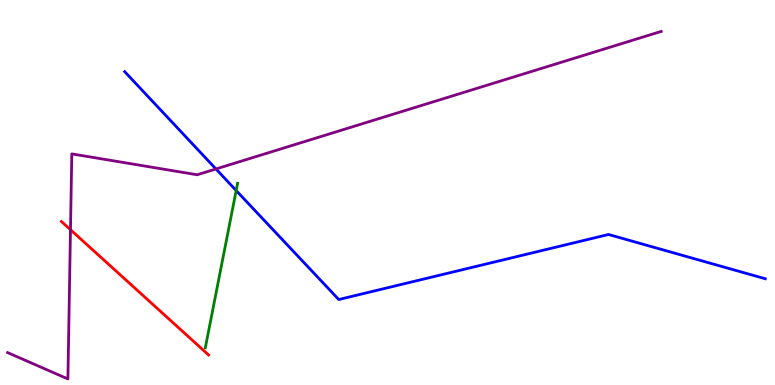[{'lines': ['blue', 'red'], 'intersections': []}, {'lines': ['green', 'red'], 'intersections': []}, {'lines': ['purple', 'red'], 'intersections': [{'x': 0.909, 'y': 4.03}]}, {'lines': ['blue', 'green'], 'intersections': [{'x': 3.05, 'y': 5.05}]}, {'lines': ['blue', 'purple'], 'intersections': [{'x': 2.79, 'y': 5.61}]}, {'lines': ['green', 'purple'], 'intersections': []}]